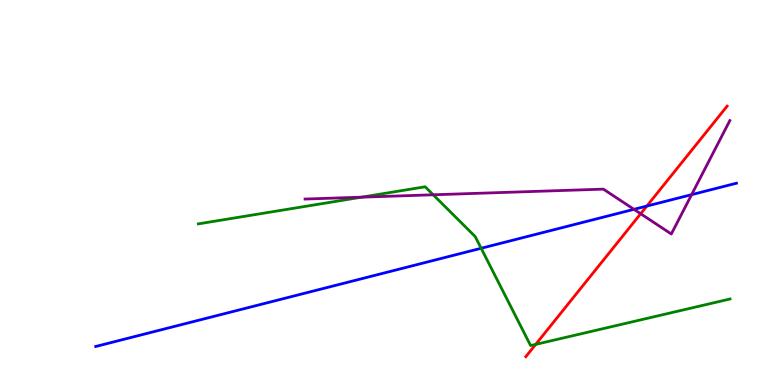[{'lines': ['blue', 'red'], 'intersections': [{'x': 8.35, 'y': 4.65}]}, {'lines': ['green', 'red'], 'intersections': [{'x': 6.91, 'y': 1.05}]}, {'lines': ['purple', 'red'], 'intersections': [{'x': 8.27, 'y': 4.45}]}, {'lines': ['blue', 'green'], 'intersections': [{'x': 6.21, 'y': 3.55}]}, {'lines': ['blue', 'purple'], 'intersections': [{'x': 8.18, 'y': 4.56}, {'x': 8.92, 'y': 4.94}]}, {'lines': ['green', 'purple'], 'intersections': [{'x': 4.67, 'y': 4.88}, {'x': 5.59, 'y': 4.94}]}]